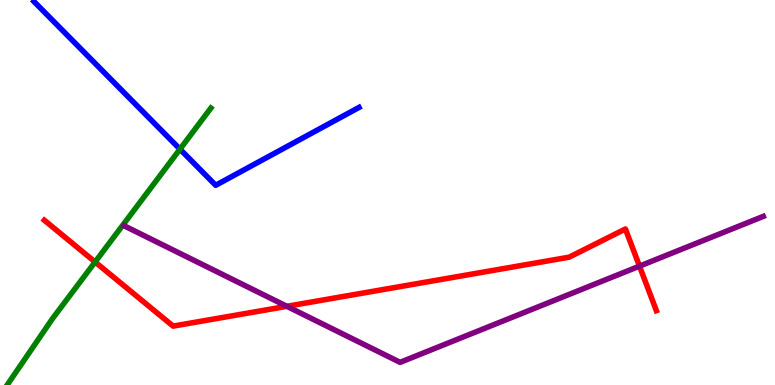[{'lines': ['blue', 'red'], 'intersections': []}, {'lines': ['green', 'red'], 'intersections': [{'x': 1.23, 'y': 3.2}]}, {'lines': ['purple', 'red'], 'intersections': [{'x': 3.7, 'y': 2.04}, {'x': 8.25, 'y': 3.09}]}, {'lines': ['blue', 'green'], 'intersections': [{'x': 2.32, 'y': 6.13}]}, {'lines': ['blue', 'purple'], 'intersections': []}, {'lines': ['green', 'purple'], 'intersections': []}]